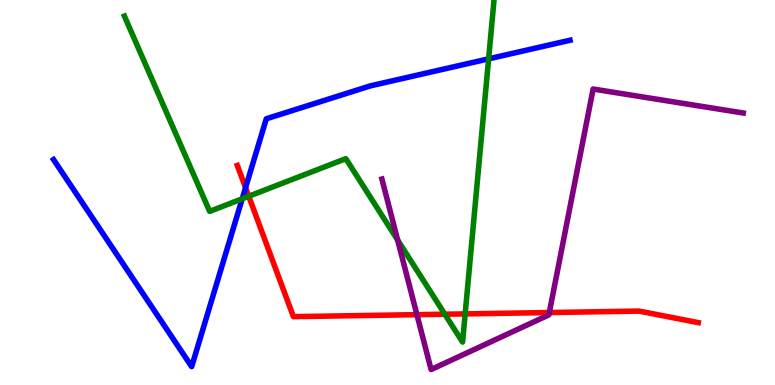[{'lines': ['blue', 'red'], 'intersections': [{'x': 3.17, 'y': 5.12}]}, {'lines': ['green', 'red'], 'intersections': [{'x': 3.21, 'y': 4.9}, {'x': 5.74, 'y': 1.84}, {'x': 6.0, 'y': 1.85}]}, {'lines': ['purple', 'red'], 'intersections': [{'x': 5.38, 'y': 1.83}, {'x': 7.09, 'y': 1.88}]}, {'lines': ['blue', 'green'], 'intersections': [{'x': 3.13, 'y': 4.84}, {'x': 6.3, 'y': 8.47}]}, {'lines': ['blue', 'purple'], 'intersections': []}, {'lines': ['green', 'purple'], 'intersections': [{'x': 5.13, 'y': 3.76}]}]